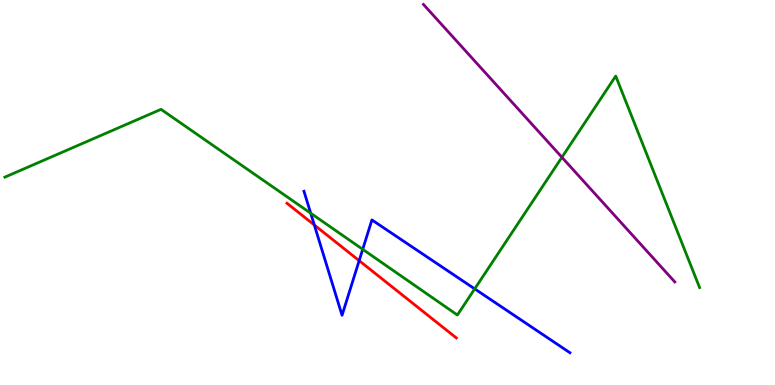[{'lines': ['blue', 'red'], 'intersections': [{'x': 4.06, 'y': 4.16}, {'x': 4.63, 'y': 3.23}]}, {'lines': ['green', 'red'], 'intersections': []}, {'lines': ['purple', 'red'], 'intersections': []}, {'lines': ['blue', 'green'], 'intersections': [{'x': 4.01, 'y': 4.46}, {'x': 4.68, 'y': 3.52}, {'x': 6.13, 'y': 2.5}]}, {'lines': ['blue', 'purple'], 'intersections': []}, {'lines': ['green', 'purple'], 'intersections': [{'x': 7.25, 'y': 5.91}]}]